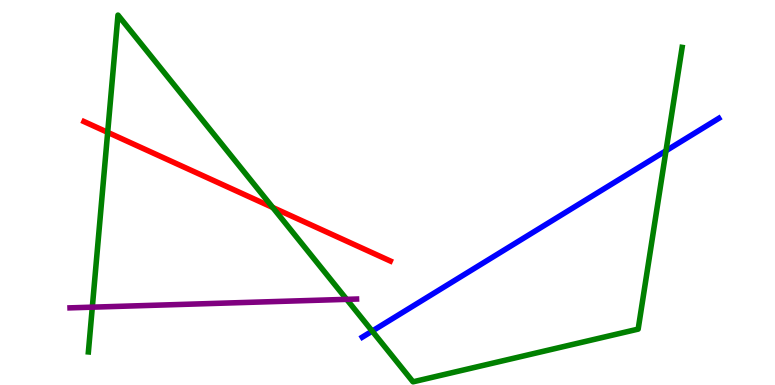[{'lines': ['blue', 'red'], 'intersections': []}, {'lines': ['green', 'red'], 'intersections': [{'x': 1.39, 'y': 6.56}, {'x': 3.52, 'y': 4.61}]}, {'lines': ['purple', 'red'], 'intersections': []}, {'lines': ['blue', 'green'], 'intersections': [{'x': 4.8, 'y': 1.4}, {'x': 8.59, 'y': 6.08}]}, {'lines': ['blue', 'purple'], 'intersections': []}, {'lines': ['green', 'purple'], 'intersections': [{'x': 1.19, 'y': 2.02}, {'x': 4.47, 'y': 2.22}]}]